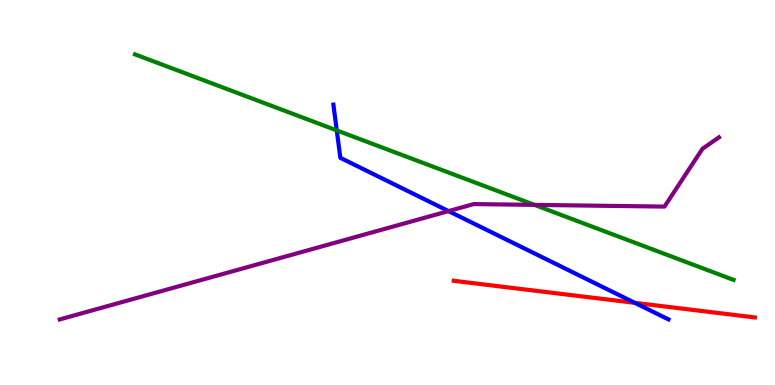[{'lines': ['blue', 'red'], 'intersections': [{'x': 8.19, 'y': 2.13}]}, {'lines': ['green', 'red'], 'intersections': []}, {'lines': ['purple', 'red'], 'intersections': []}, {'lines': ['blue', 'green'], 'intersections': [{'x': 4.35, 'y': 6.61}]}, {'lines': ['blue', 'purple'], 'intersections': [{'x': 5.79, 'y': 4.52}]}, {'lines': ['green', 'purple'], 'intersections': [{'x': 6.9, 'y': 4.68}]}]